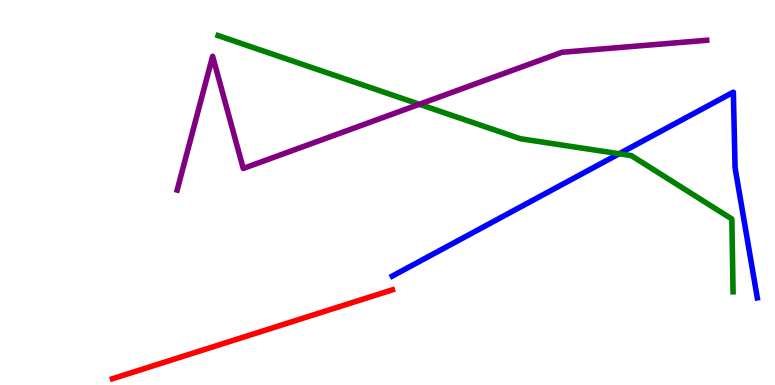[{'lines': ['blue', 'red'], 'intersections': []}, {'lines': ['green', 'red'], 'intersections': []}, {'lines': ['purple', 'red'], 'intersections': []}, {'lines': ['blue', 'green'], 'intersections': [{'x': 7.99, 'y': 6.01}]}, {'lines': ['blue', 'purple'], 'intersections': []}, {'lines': ['green', 'purple'], 'intersections': [{'x': 5.41, 'y': 7.29}]}]